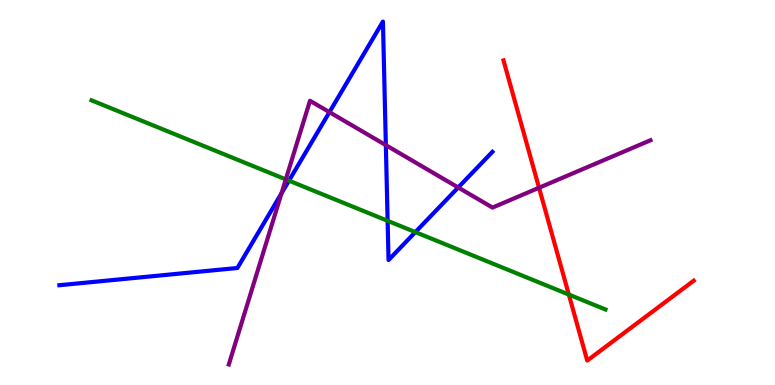[{'lines': ['blue', 'red'], 'intersections': []}, {'lines': ['green', 'red'], 'intersections': [{'x': 7.34, 'y': 2.35}]}, {'lines': ['purple', 'red'], 'intersections': [{'x': 6.96, 'y': 5.12}]}, {'lines': ['blue', 'green'], 'intersections': [{'x': 3.73, 'y': 5.31}, {'x': 5.0, 'y': 4.26}, {'x': 5.36, 'y': 3.97}]}, {'lines': ['blue', 'purple'], 'intersections': [{'x': 3.63, 'y': 4.98}, {'x': 4.25, 'y': 7.09}, {'x': 4.98, 'y': 6.23}, {'x': 5.91, 'y': 5.13}]}, {'lines': ['green', 'purple'], 'intersections': [{'x': 3.69, 'y': 5.34}]}]